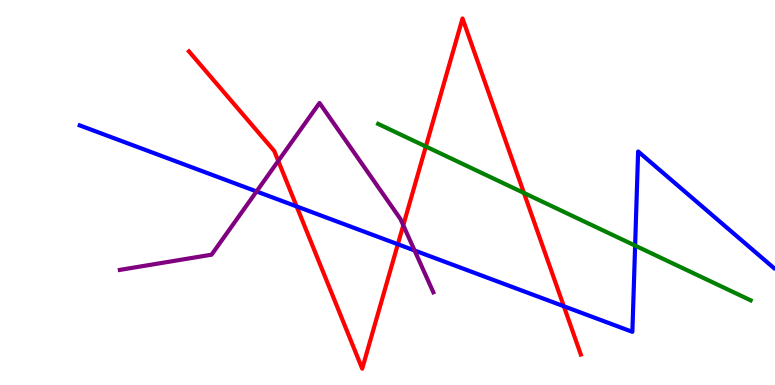[{'lines': ['blue', 'red'], 'intersections': [{'x': 3.83, 'y': 4.64}, {'x': 5.13, 'y': 3.66}, {'x': 7.28, 'y': 2.05}]}, {'lines': ['green', 'red'], 'intersections': [{'x': 5.49, 'y': 6.19}, {'x': 6.76, 'y': 4.99}]}, {'lines': ['purple', 'red'], 'intersections': [{'x': 3.59, 'y': 5.82}, {'x': 5.2, 'y': 4.15}]}, {'lines': ['blue', 'green'], 'intersections': [{'x': 8.2, 'y': 3.62}]}, {'lines': ['blue', 'purple'], 'intersections': [{'x': 3.31, 'y': 5.03}, {'x': 5.35, 'y': 3.49}]}, {'lines': ['green', 'purple'], 'intersections': []}]